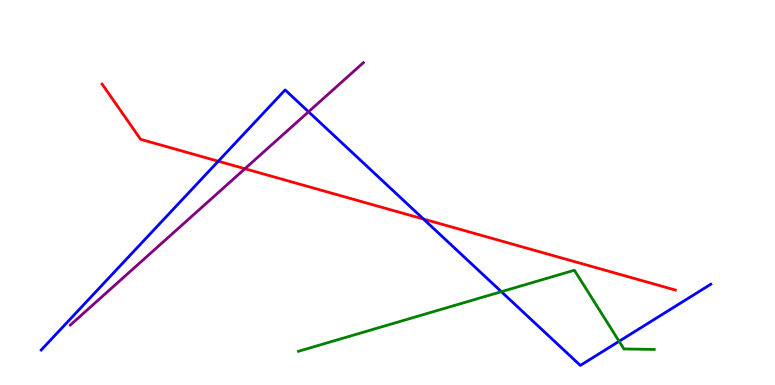[{'lines': ['blue', 'red'], 'intersections': [{'x': 2.82, 'y': 5.81}, {'x': 5.46, 'y': 4.31}]}, {'lines': ['green', 'red'], 'intersections': []}, {'lines': ['purple', 'red'], 'intersections': [{'x': 3.16, 'y': 5.62}]}, {'lines': ['blue', 'green'], 'intersections': [{'x': 6.47, 'y': 2.42}, {'x': 7.99, 'y': 1.14}]}, {'lines': ['blue', 'purple'], 'intersections': [{'x': 3.98, 'y': 7.1}]}, {'lines': ['green', 'purple'], 'intersections': []}]